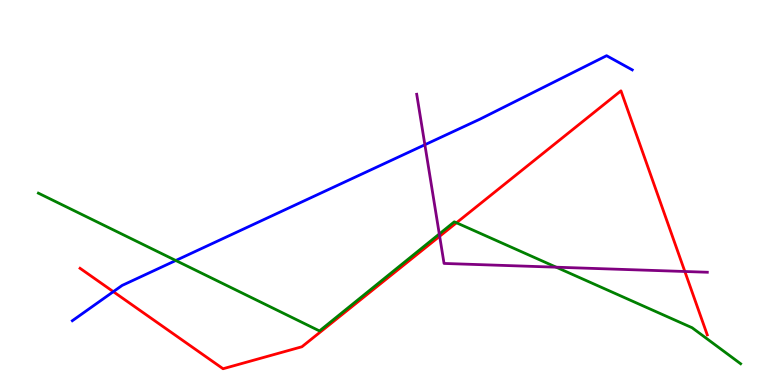[{'lines': ['blue', 'red'], 'intersections': [{'x': 1.46, 'y': 2.42}]}, {'lines': ['green', 'red'], 'intersections': [{'x': 5.89, 'y': 4.21}]}, {'lines': ['purple', 'red'], 'intersections': [{'x': 5.67, 'y': 3.86}, {'x': 8.84, 'y': 2.95}]}, {'lines': ['blue', 'green'], 'intersections': [{'x': 2.27, 'y': 3.23}]}, {'lines': ['blue', 'purple'], 'intersections': [{'x': 5.48, 'y': 6.24}]}, {'lines': ['green', 'purple'], 'intersections': [{'x': 5.67, 'y': 3.92}, {'x': 7.18, 'y': 3.06}]}]